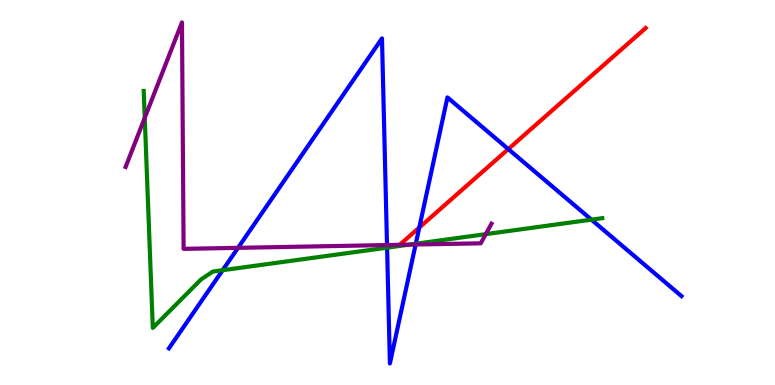[{'lines': ['blue', 'red'], 'intersections': [{'x': 5.41, 'y': 4.09}, {'x': 6.56, 'y': 6.13}]}, {'lines': ['green', 'red'], 'intersections': []}, {'lines': ['purple', 'red'], 'intersections': []}, {'lines': ['blue', 'green'], 'intersections': [{'x': 2.87, 'y': 2.98}, {'x': 4.99, 'y': 3.57}, {'x': 5.37, 'y': 3.67}, {'x': 7.63, 'y': 4.29}]}, {'lines': ['blue', 'purple'], 'intersections': [{'x': 3.07, 'y': 3.56}, {'x': 4.99, 'y': 3.63}, {'x': 5.36, 'y': 3.65}]}, {'lines': ['green', 'purple'], 'intersections': [{'x': 1.87, 'y': 6.94}, {'x': 5.28, 'y': 3.65}, {'x': 6.27, 'y': 3.92}]}]